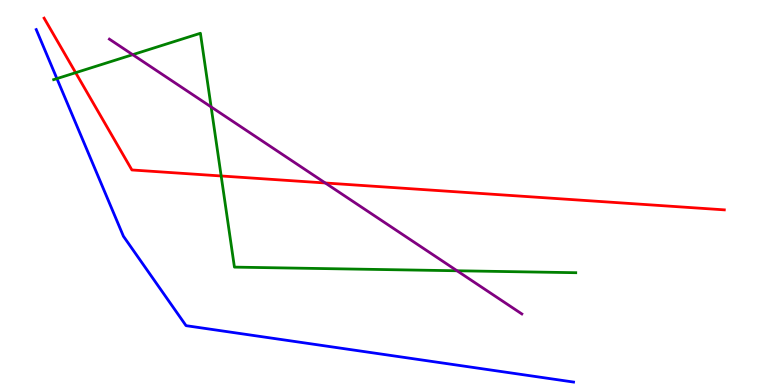[{'lines': ['blue', 'red'], 'intersections': []}, {'lines': ['green', 'red'], 'intersections': [{'x': 0.976, 'y': 8.11}, {'x': 2.85, 'y': 5.43}]}, {'lines': ['purple', 'red'], 'intersections': [{'x': 4.2, 'y': 5.25}]}, {'lines': ['blue', 'green'], 'intersections': [{'x': 0.735, 'y': 7.96}]}, {'lines': ['blue', 'purple'], 'intersections': []}, {'lines': ['green', 'purple'], 'intersections': [{'x': 1.71, 'y': 8.58}, {'x': 2.72, 'y': 7.22}, {'x': 5.9, 'y': 2.97}]}]